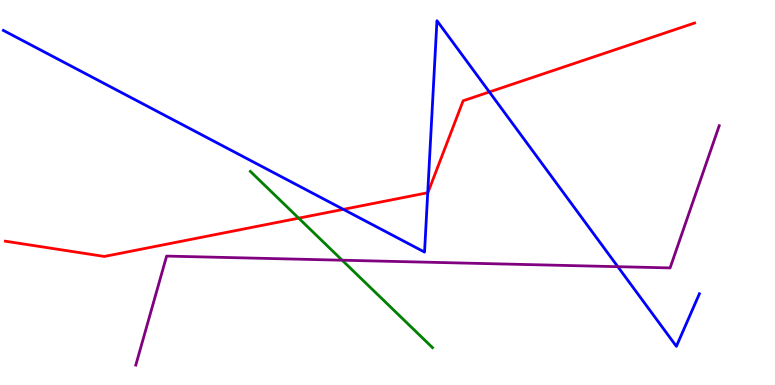[{'lines': ['blue', 'red'], 'intersections': [{'x': 4.43, 'y': 4.56}, {'x': 5.52, 'y': 4.99}, {'x': 6.31, 'y': 7.61}]}, {'lines': ['green', 'red'], 'intersections': [{'x': 3.85, 'y': 4.33}]}, {'lines': ['purple', 'red'], 'intersections': []}, {'lines': ['blue', 'green'], 'intersections': []}, {'lines': ['blue', 'purple'], 'intersections': [{'x': 7.97, 'y': 3.07}]}, {'lines': ['green', 'purple'], 'intersections': [{'x': 4.41, 'y': 3.24}]}]